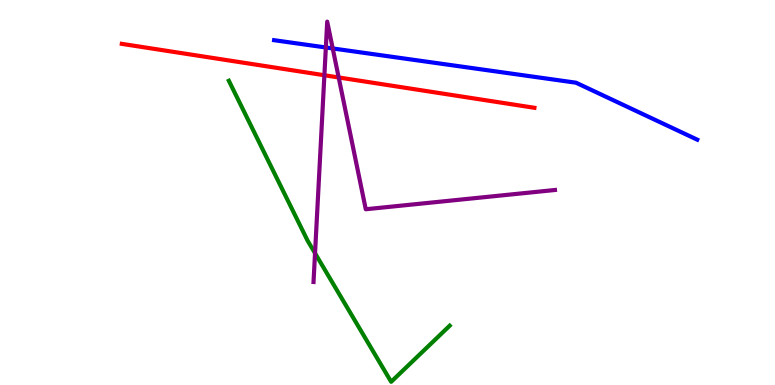[{'lines': ['blue', 'red'], 'intersections': []}, {'lines': ['green', 'red'], 'intersections': []}, {'lines': ['purple', 'red'], 'intersections': [{'x': 4.19, 'y': 8.05}, {'x': 4.37, 'y': 7.99}]}, {'lines': ['blue', 'green'], 'intersections': []}, {'lines': ['blue', 'purple'], 'intersections': [{'x': 4.2, 'y': 8.77}, {'x': 4.29, 'y': 8.74}]}, {'lines': ['green', 'purple'], 'intersections': [{'x': 4.07, 'y': 3.42}]}]